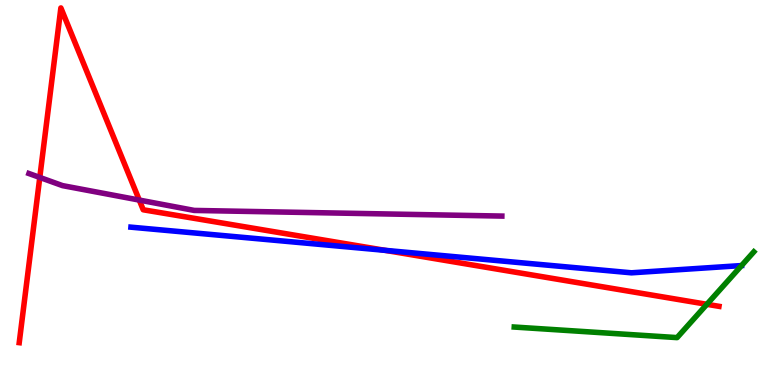[{'lines': ['blue', 'red'], 'intersections': [{'x': 4.97, 'y': 3.5}]}, {'lines': ['green', 'red'], 'intersections': [{'x': 9.12, 'y': 2.1}]}, {'lines': ['purple', 'red'], 'intersections': [{'x': 0.513, 'y': 5.39}, {'x': 1.8, 'y': 4.8}]}, {'lines': ['blue', 'green'], 'intersections': []}, {'lines': ['blue', 'purple'], 'intersections': []}, {'lines': ['green', 'purple'], 'intersections': []}]